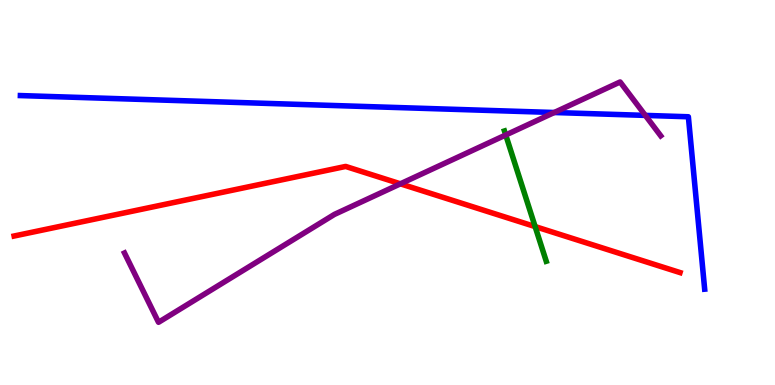[{'lines': ['blue', 'red'], 'intersections': []}, {'lines': ['green', 'red'], 'intersections': [{'x': 6.9, 'y': 4.11}]}, {'lines': ['purple', 'red'], 'intersections': [{'x': 5.17, 'y': 5.23}]}, {'lines': ['blue', 'green'], 'intersections': []}, {'lines': ['blue', 'purple'], 'intersections': [{'x': 7.15, 'y': 7.08}, {'x': 8.33, 'y': 7.0}]}, {'lines': ['green', 'purple'], 'intersections': [{'x': 6.53, 'y': 6.49}]}]